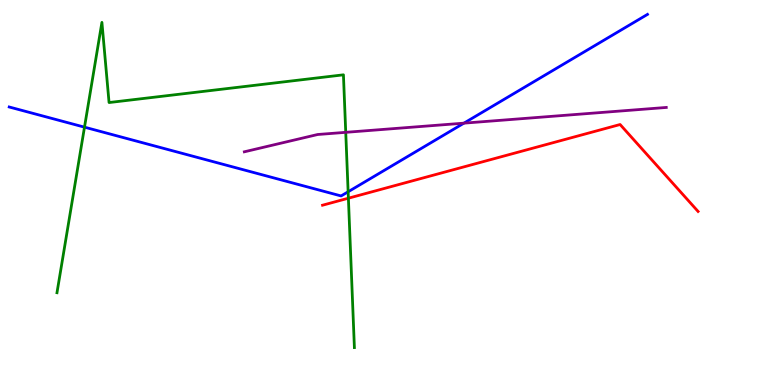[{'lines': ['blue', 'red'], 'intersections': []}, {'lines': ['green', 'red'], 'intersections': [{'x': 4.5, 'y': 4.85}]}, {'lines': ['purple', 'red'], 'intersections': []}, {'lines': ['blue', 'green'], 'intersections': [{'x': 1.09, 'y': 6.7}, {'x': 4.49, 'y': 5.02}]}, {'lines': ['blue', 'purple'], 'intersections': [{'x': 5.99, 'y': 6.8}]}, {'lines': ['green', 'purple'], 'intersections': [{'x': 4.46, 'y': 6.56}]}]